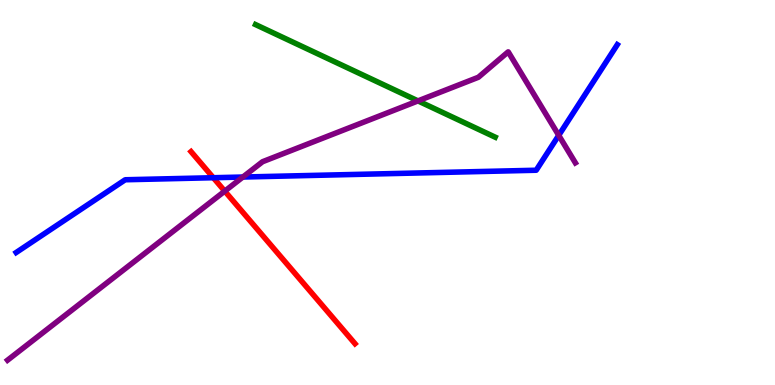[{'lines': ['blue', 'red'], 'intersections': [{'x': 2.75, 'y': 5.38}]}, {'lines': ['green', 'red'], 'intersections': []}, {'lines': ['purple', 'red'], 'intersections': [{'x': 2.9, 'y': 5.04}]}, {'lines': ['blue', 'green'], 'intersections': []}, {'lines': ['blue', 'purple'], 'intersections': [{'x': 3.13, 'y': 5.4}, {'x': 7.21, 'y': 6.48}]}, {'lines': ['green', 'purple'], 'intersections': [{'x': 5.39, 'y': 7.38}]}]